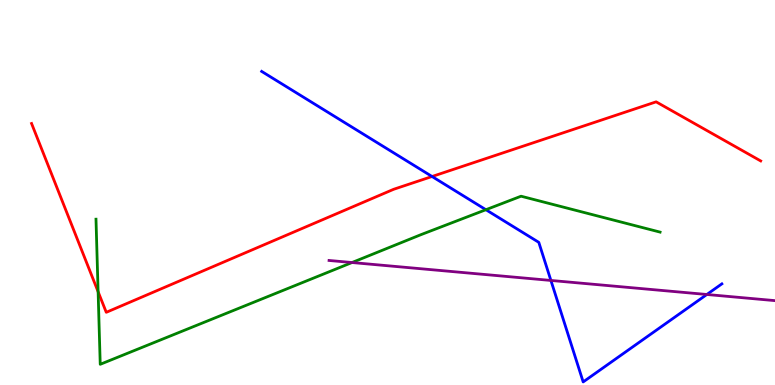[{'lines': ['blue', 'red'], 'intersections': [{'x': 5.57, 'y': 5.42}]}, {'lines': ['green', 'red'], 'intersections': [{'x': 1.27, 'y': 2.42}]}, {'lines': ['purple', 'red'], 'intersections': []}, {'lines': ['blue', 'green'], 'intersections': [{'x': 6.27, 'y': 4.55}]}, {'lines': ['blue', 'purple'], 'intersections': [{'x': 7.11, 'y': 2.72}, {'x': 9.12, 'y': 2.35}]}, {'lines': ['green', 'purple'], 'intersections': [{'x': 4.54, 'y': 3.18}]}]